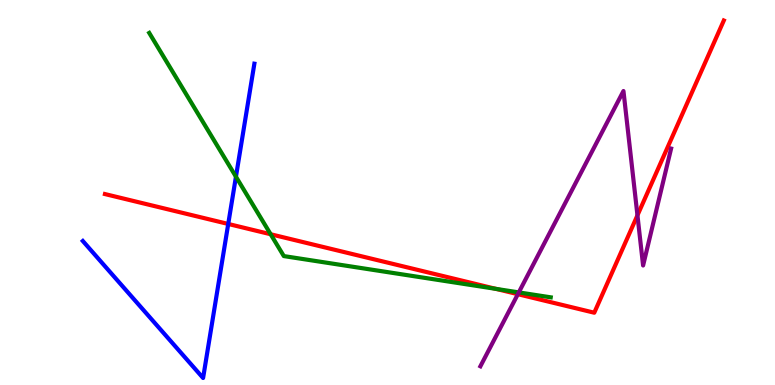[{'lines': ['blue', 'red'], 'intersections': [{'x': 2.94, 'y': 4.18}]}, {'lines': ['green', 'red'], 'intersections': [{'x': 3.49, 'y': 3.92}, {'x': 6.4, 'y': 2.5}]}, {'lines': ['purple', 'red'], 'intersections': [{'x': 6.68, 'y': 2.36}, {'x': 8.23, 'y': 4.41}]}, {'lines': ['blue', 'green'], 'intersections': [{'x': 3.04, 'y': 5.41}]}, {'lines': ['blue', 'purple'], 'intersections': []}, {'lines': ['green', 'purple'], 'intersections': [{'x': 6.69, 'y': 2.41}]}]